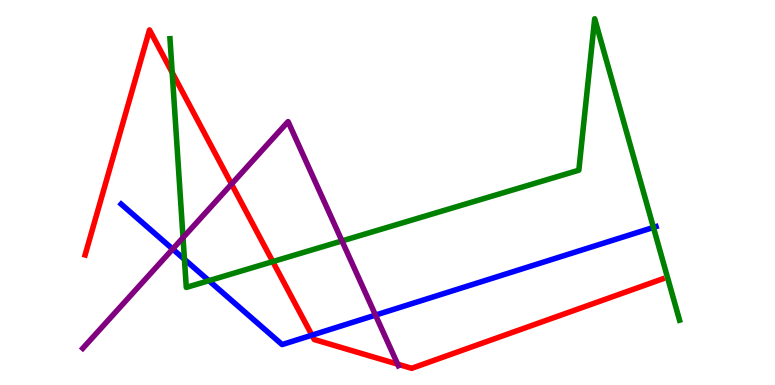[{'lines': ['blue', 'red'], 'intersections': [{'x': 4.02, 'y': 1.29}]}, {'lines': ['green', 'red'], 'intersections': [{'x': 2.22, 'y': 8.11}, {'x': 3.52, 'y': 3.21}]}, {'lines': ['purple', 'red'], 'intersections': [{'x': 2.99, 'y': 5.22}, {'x': 5.13, 'y': 0.541}]}, {'lines': ['blue', 'green'], 'intersections': [{'x': 2.38, 'y': 3.26}, {'x': 2.7, 'y': 2.71}, {'x': 8.43, 'y': 4.09}]}, {'lines': ['blue', 'purple'], 'intersections': [{'x': 2.23, 'y': 3.53}, {'x': 4.85, 'y': 1.82}]}, {'lines': ['green', 'purple'], 'intersections': [{'x': 2.36, 'y': 3.83}, {'x': 4.41, 'y': 3.74}]}]